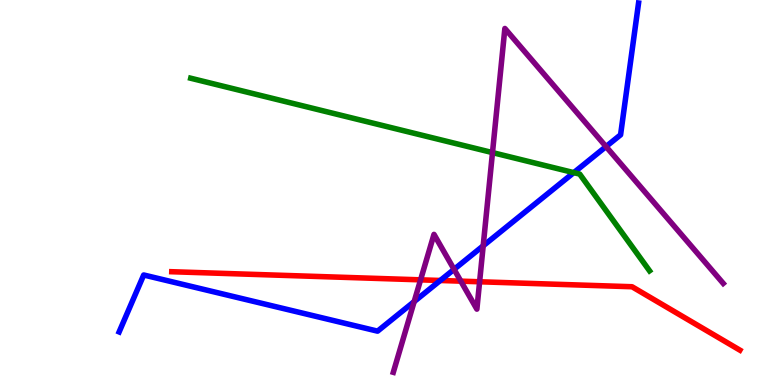[{'lines': ['blue', 'red'], 'intersections': [{'x': 5.68, 'y': 2.71}]}, {'lines': ['green', 'red'], 'intersections': []}, {'lines': ['purple', 'red'], 'intersections': [{'x': 5.43, 'y': 2.73}, {'x': 5.95, 'y': 2.7}, {'x': 6.19, 'y': 2.68}]}, {'lines': ['blue', 'green'], 'intersections': [{'x': 7.4, 'y': 5.52}]}, {'lines': ['blue', 'purple'], 'intersections': [{'x': 5.34, 'y': 2.17}, {'x': 5.86, 'y': 3.0}, {'x': 6.23, 'y': 3.62}, {'x': 7.82, 'y': 6.19}]}, {'lines': ['green', 'purple'], 'intersections': [{'x': 6.35, 'y': 6.04}]}]